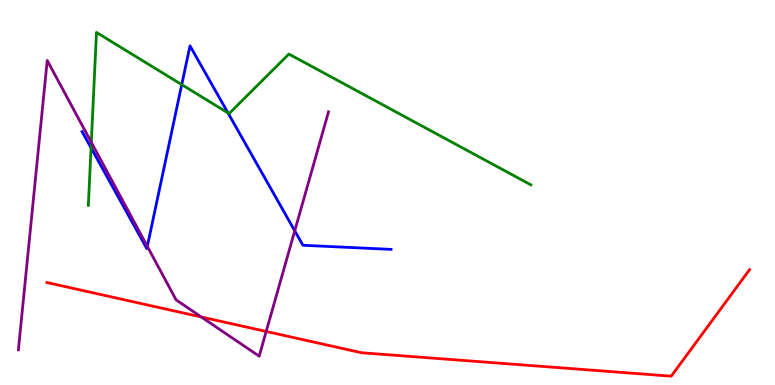[{'lines': ['blue', 'red'], 'intersections': []}, {'lines': ['green', 'red'], 'intersections': []}, {'lines': ['purple', 'red'], 'intersections': [{'x': 2.6, 'y': 1.77}, {'x': 3.43, 'y': 1.39}]}, {'lines': ['blue', 'green'], 'intersections': [{'x': 1.17, 'y': 6.16}, {'x': 2.35, 'y': 7.8}, {'x': 2.94, 'y': 7.07}]}, {'lines': ['blue', 'purple'], 'intersections': [{'x': 1.9, 'y': 3.6}, {'x': 3.8, 'y': 4.0}]}, {'lines': ['green', 'purple'], 'intersections': [{'x': 1.18, 'y': 6.3}]}]